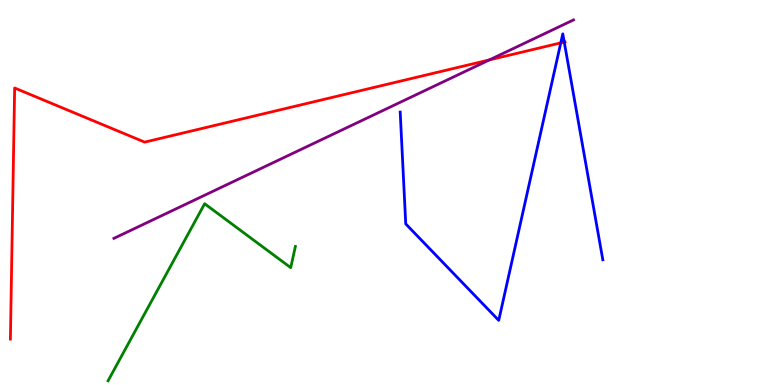[{'lines': ['blue', 'red'], 'intersections': [{'x': 7.24, 'y': 8.89}, {'x': 7.28, 'y': 8.91}]}, {'lines': ['green', 'red'], 'intersections': []}, {'lines': ['purple', 'red'], 'intersections': [{'x': 6.31, 'y': 8.44}]}, {'lines': ['blue', 'green'], 'intersections': []}, {'lines': ['blue', 'purple'], 'intersections': []}, {'lines': ['green', 'purple'], 'intersections': []}]